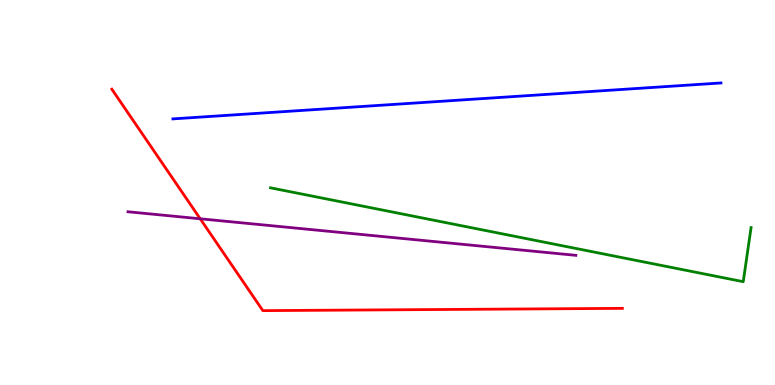[{'lines': ['blue', 'red'], 'intersections': []}, {'lines': ['green', 'red'], 'intersections': []}, {'lines': ['purple', 'red'], 'intersections': [{'x': 2.58, 'y': 4.32}]}, {'lines': ['blue', 'green'], 'intersections': []}, {'lines': ['blue', 'purple'], 'intersections': []}, {'lines': ['green', 'purple'], 'intersections': []}]